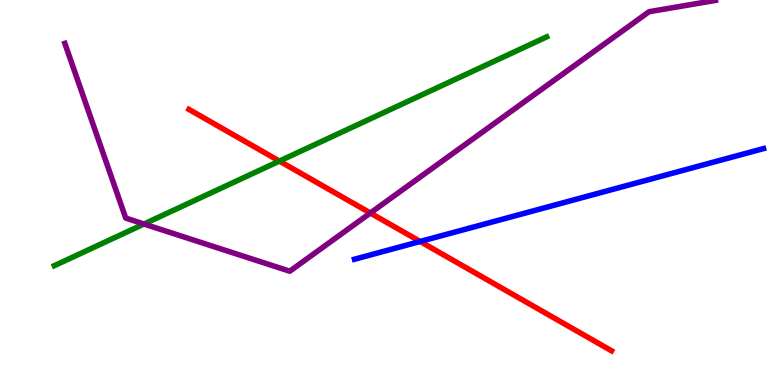[{'lines': ['blue', 'red'], 'intersections': [{'x': 5.42, 'y': 3.73}]}, {'lines': ['green', 'red'], 'intersections': [{'x': 3.61, 'y': 5.82}]}, {'lines': ['purple', 'red'], 'intersections': [{'x': 4.78, 'y': 4.47}]}, {'lines': ['blue', 'green'], 'intersections': []}, {'lines': ['blue', 'purple'], 'intersections': []}, {'lines': ['green', 'purple'], 'intersections': [{'x': 1.86, 'y': 4.18}]}]